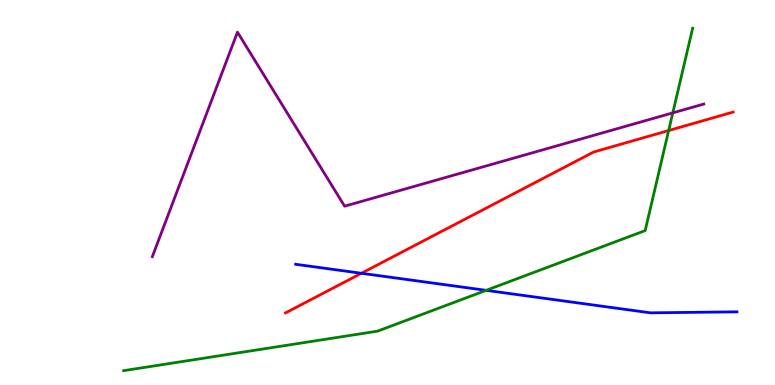[{'lines': ['blue', 'red'], 'intersections': [{'x': 4.66, 'y': 2.9}]}, {'lines': ['green', 'red'], 'intersections': [{'x': 8.63, 'y': 6.61}]}, {'lines': ['purple', 'red'], 'intersections': []}, {'lines': ['blue', 'green'], 'intersections': [{'x': 6.27, 'y': 2.46}]}, {'lines': ['blue', 'purple'], 'intersections': []}, {'lines': ['green', 'purple'], 'intersections': [{'x': 8.68, 'y': 7.07}]}]